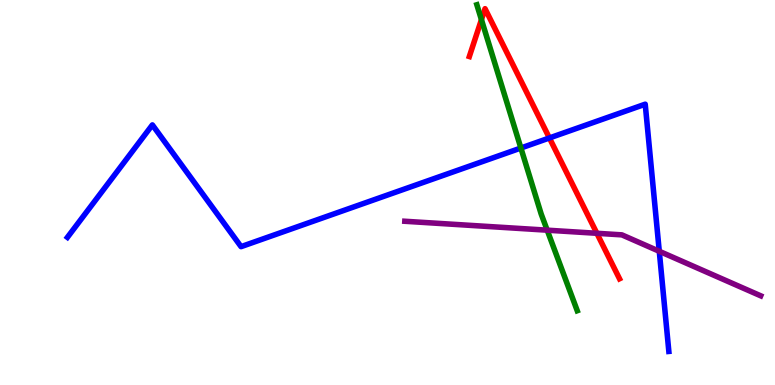[{'lines': ['blue', 'red'], 'intersections': [{'x': 7.09, 'y': 6.42}]}, {'lines': ['green', 'red'], 'intersections': [{'x': 6.21, 'y': 9.49}]}, {'lines': ['purple', 'red'], 'intersections': [{'x': 7.7, 'y': 3.94}]}, {'lines': ['blue', 'green'], 'intersections': [{'x': 6.72, 'y': 6.16}]}, {'lines': ['blue', 'purple'], 'intersections': [{'x': 8.51, 'y': 3.47}]}, {'lines': ['green', 'purple'], 'intersections': [{'x': 7.06, 'y': 4.02}]}]